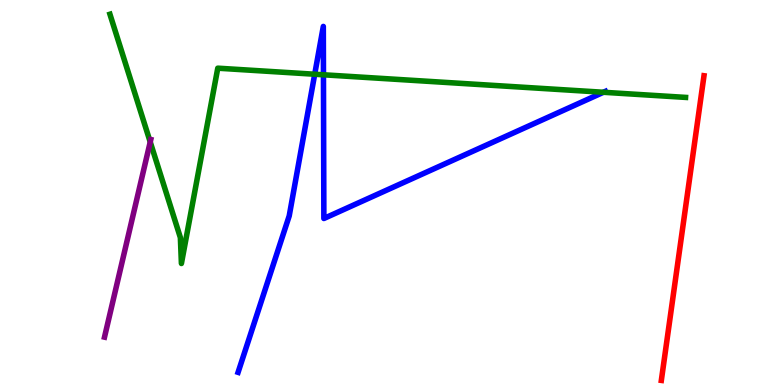[{'lines': ['blue', 'red'], 'intersections': []}, {'lines': ['green', 'red'], 'intersections': []}, {'lines': ['purple', 'red'], 'intersections': []}, {'lines': ['blue', 'green'], 'intersections': [{'x': 4.06, 'y': 8.07}, {'x': 4.17, 'y': 8.06}, {'x': 7.79, 'y': 7.6}]}, {'lines': ['blue', 'purple'], 'intersections': []}, {'lines': ['green', 'purple'], 'intersections': [{'x': 1.94, 'y': 6.31}]}]